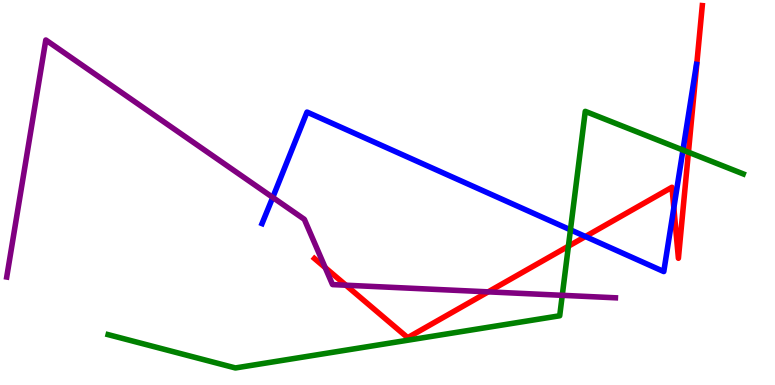[{'lines': ['blue', 'red'], 'intersections': [{'x': 7.55, 'y': 3.86}, {'x': 8.69, 'y': 4.6}]}, {'lines': ['green', 'red'], 'intersections': [{'x': 7.33, 'y': 3.6}, {'x': 8.88, 'y': 6.05}]}, {'lines': ['purple', 'red'], 'intersections': [{'x': 4.2, 'y': 3.05}, {'x': 4.46, 'y': 2.59}, {'x': 6.3, 'y': 2.42}]}, {'lines': ['blue', 'green'], 'intersections': [{'x': 7.36, 'y': 4.03}, {'x': 8.81, 'y': 6.1}]}, {'lines': ['blue', 'purple'], 'intersections': [{'x': 3.52, 'y': 4.87}]}, {'lines': ['green', 'purple'], 'intersections': [{'x': 7.26, 'y': 2.33}]}]